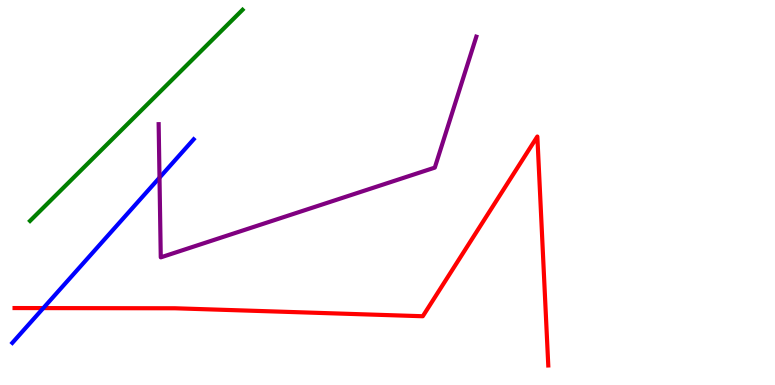[{'lines': ['blue', 'red'], 'intersections': [{'x': 0.559, 'y': 2.0}]}, {'lines': ['green', 'red'], 'intersections': []}, {'lines': ['purple', 'red'], 'intersections': []}, {'lines': ['blue', 'green'], 'intersections': []}, {'lines': ['blue', 'purple'], 'intersections': [{'x': 2.06, 'y': 5.39}]}, {'lines': ['green', 'purple'], 'intersections': []}]